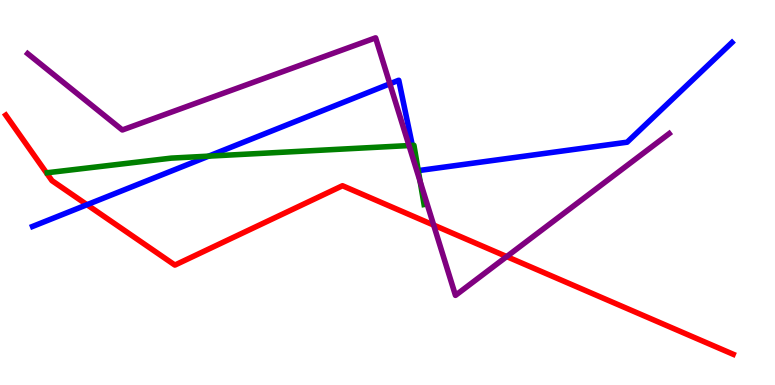[{'lines': ['blue', 'red'], 'intersections': [{'x': 1.12, 'y': 4.68}]}, {'lines': ['green', 'red'], 'intersections': []}, {'lines': ['purple', 'red'], 'intersections': [{'x': 5.6, 'y': 4.15}, {'x': 6.54, 'y': 3.34}]}, {'lines': ['blue', 'green'], 'intersections': [{'x': 2.69, 'y': 5.94}, {'x': 5.32, 'y': 6.22}, {'x': 5.4, 'y': 5.57}]}, {'lines': ['blue', 'purple'], 'intersections': [{'x': 5.03, 'y': 7.82}]}, {'lines': ['green', 'purple'], 'intersections': [{'x': 5.28, 'y': 6.22}, {'x': 5.42, 'y': 5.29}]}]